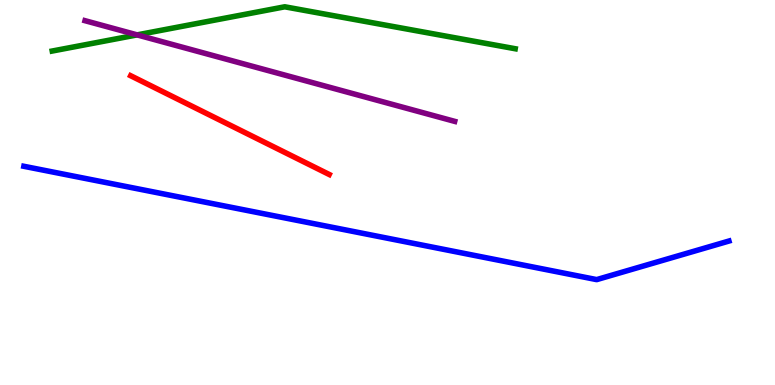[{'lines': ['blue', 'red'], 'intersections': []}, {'lines': ['green', 'red'], 'intersections': []}, {'lines': ['purple', 'red'], 'intersections': []}, {'lines': ['blue', 'green'], 'intersections': []}, {'lines': ['blue', 'purple'], 'intersections': []}, {'lines': ['green', 'purple'], 'intersections': [{'x': 1.77, 'y': 9.09}]}]